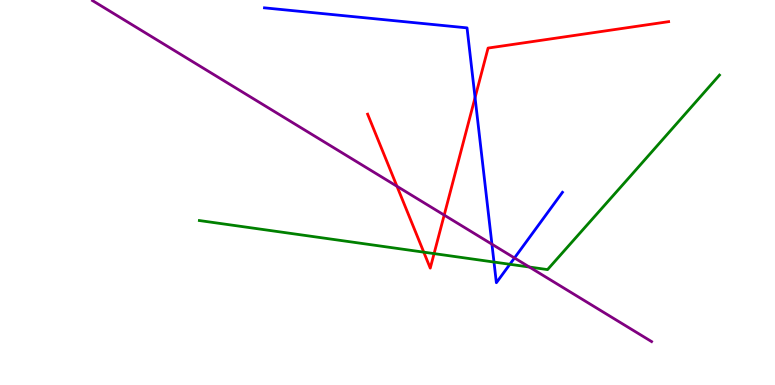[{'lines': ['blue', 'red'], 'intersections': [{'x': 6.13, 'y': 7.46}]}, {'lines': ['green', 'red'], 'intersections': [{'x': 5.47, 'y': 3.45}, {'x': 5.6, 'y': 3.41}]}, {'lines': ['purple', 'red'], 'intersections': [{'x': 5.12, 'y': 5.16}, {'x': 5.73, 'y': 4.41}]}, {'lines': ['blue', 'green'], 'intersections': [{'x': 6.37, 'y': 3.19}, {'x': 6.58, 'y': 3.14}]}, {'lines': ['blue', 'purple'], 'intersections': [{'x': 6.35, 'y': 3.66}, {'x': 6.64, 'y': 3.3}]}, {'lines': ['green', 'purple'], 'intersections': [{'x': 6.83, 'y': 3.06}]}]